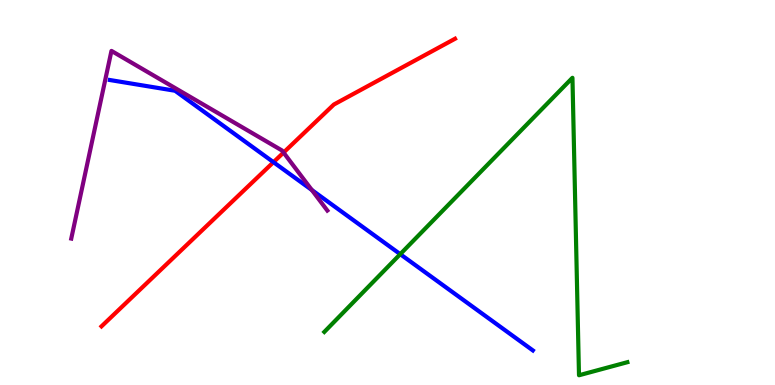[{'lines': ['blue', 'red'], 'intersections': [{'x': 3.53, 'y': 5.79}]}, {'lines': ['green', 'red'], 'intersections': []}, {'lines': ['purple', 'red'], 'intersections': [{'x': 3.66, 'y': 6.04}]}, {'lines': ['blue', 'green'], 'intersections': [{'x': 5.16, 'y': 3.4}]}, {'lines': ['blue', 'purple'], 'intersections': [{'x': 4.02, 'y': 5.06}]}, {'lines': ['green', 'purple'], 'intersections': []}]